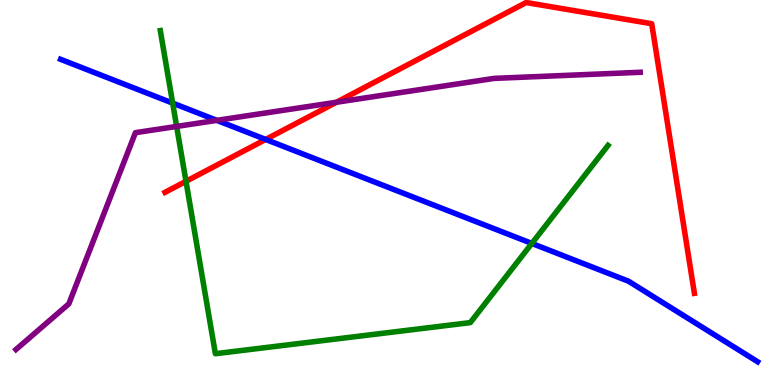[{'lines': ['blue', 'red'], 'intersections': [{'x': 3.43, 'y': 6.38}]}, {'lines': ['green', 'red'], 'intersections': [{'x': 2.4, 'y': 5.29}]}, {'lines': ['purple', 'red'], 'intersections': [{'x': 4.34, 'y': 7.34}]}, {'lines': ['blue', 'green'], 'intersections': [{'x': 2.23, 'y': 7.32}, {'x': 6.86, 'y': 3.68}]}, {'lines': ['blue', 'purple'], 'intersections': [{'x': 2.8, 'y': 6.87}]}, {'lines': ['green', 'purple'], 'intersections': [{'x': 2.28, 'y': 6.72}]}]